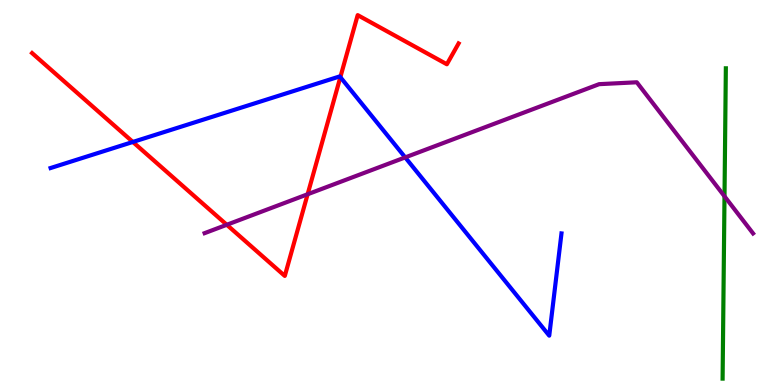[{'lines': ['blue', 'red'], 'intersections': [{'x': 1.71, 'y': 6.31}, {'x': 4.39, 'y': 8.0}]}, {'lines': ['green', 'red'], 'intersections': []}, {'lines': ['purple', 'red'], 'intersections': [{'x': 2.93, 'y': 4.16}, {'x': 3.97, 'y': 4.95}]}, {'lines': ['blue', 'green'], 'intersections': []}, {'lines': ['blue', 'purple'], 'intersections': [{'x': 5.23, 'y': 5.91}]}, {'lines': ['green', 'purple'], 'intersections': [{'x': 9.35, 'y': 4.9}]}]